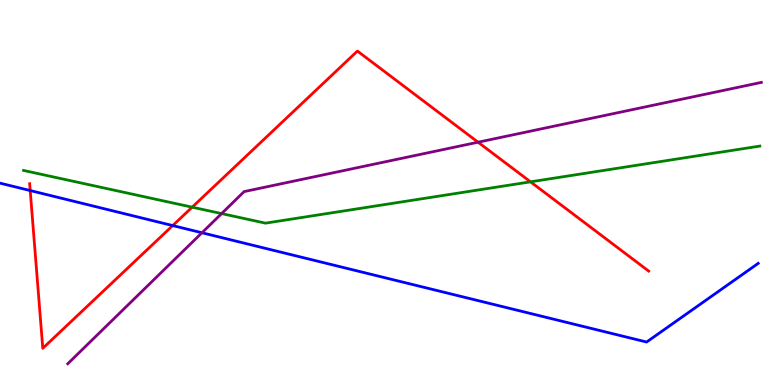[{'lines': ['blue', 'red'], 'intersections': [{'x': 0.39, 'y': 5.05}, {'x': 2.23, 'y': 4.14}]}, {'lines': ['green', 'red'], 'intersections': [{'x': 2.48, 'y': 4.62}, {'x': 6.85, 'y': 5.28}]}, {'lines': ['purple', 'red'], 'intersections': [{'x': 6.17, 'y': 6.31}]}, {'lines': ['blue', 'green'], 'intersections': []}, {'lines': ['blue', 'purple'], 'intersections': [{'x': 2.61, 'y': 3.95}]}, {'lines': ['green', 'purple'], 'intersections': [{'x': 2.86, 'y': 4.45}]}]